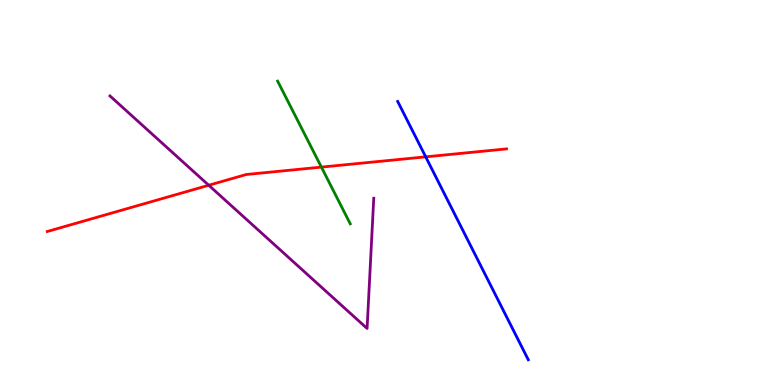[{'lines': ['blue', 'red'], 'intersections': [{'x': 5.49, 'y': 5.93}]}, {'lines': ['green', 'red'], 'intersections': [{'x': 4.15, 'y': 5.66}]}, {'lines': ['purple', 'red'], 'intersections': [{'x': 2.69, 'y': 5.19}]}, {'lines': ['blue', 'green'], 'intersections': []}, {'lines': ['blue', 'purple'], 'intersections': []}, {'lines': ['green', 'purple'], 'intersections': []}]